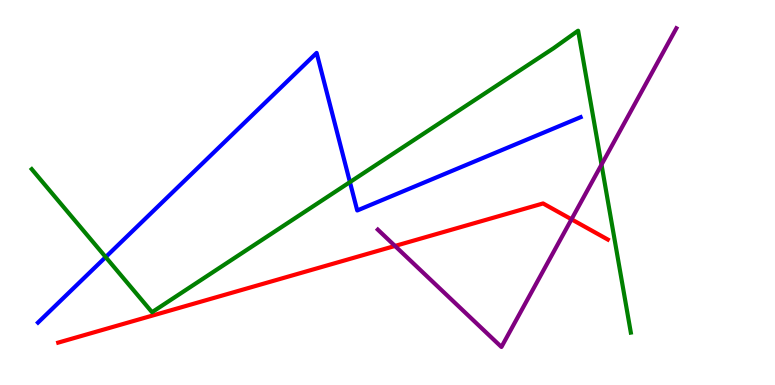[{'lines': ['blue', 'red'], 'intersections': []}, {'lines': ['green', 'red'], 'intersections': []}, {'lines': ['purple', 'red'], 'intersections': [{'x': 5.1, 'y': 3.61}, {'x': 7.37, 'y': 4.3}]}, {'lines': ['blue', 'green'], 'intersections': [{'x': 1.36, 'y': 3.32}, {'x': 4.52, 'y': 5.27}]}, {'lines': ['blue', 'purple'], 'intersections': []}, {'lines': ['green', 'purple'], 'intersections': [{'x': 7.76, 'y': 5.72}]}]